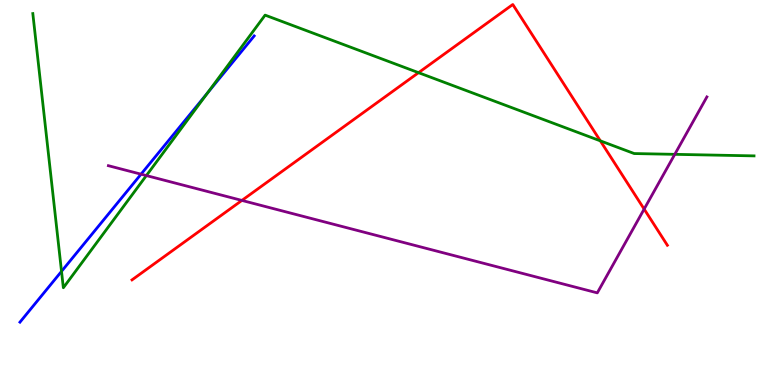[{'lines': ['blue', 'red'], 'intersections': []}, {'lines': ['green', 'red'], 'intersections': [{'x': 5.4, 'y': 8.11}, {'x': 7.75, 'y': 6.34}]}, {'lines': ['purple', 'red'], 'intersections': [{'x': 3.12, 'y': 4.79}, {'x': 8.31, 'y': 4.57}]}, {'lines': ['blue', 'green'], 'intersections': [{'x': 0.794, 'y': 2.95}, {'x': 2.68, 'y': 7.58}]}, {'lines': ['blue', 'purple'], 'intersections': [{'x': 1.82, 'y': 5.48}]}, {'lines': ['green', 'purple'], 'intersections': [{'x': 1.89, 'y': 5.44}, {'x': 8.71, 'y': 5.99}]}]